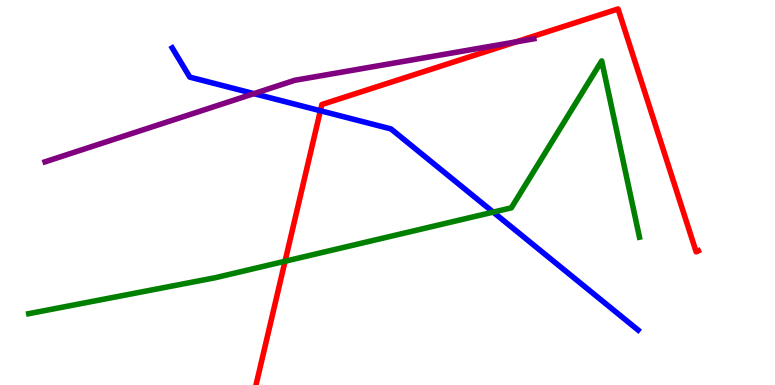[{'lines': ['blue', 'red'], 'intersections': [{'x': 4.13, 'y': 7.12}]}, {'lines': ['green', 'red'], 'intersections': [{'x': 3.68, 'y': 3.21}]}, {'lines': ['purple', 'red'], 'intersections': [{'x': 6.66, 'y': 8.91}]}, {'lines': ['blue', 'green'], 'intersections': [{'x': 6.36, 'y': 4.49}]}, {'lines': ['blue', 'purple'], 'intersections': [{'x': 3.28, 'y': 7.57}]}, {'lines': ['green', 'purple'], 'intersections': []}]